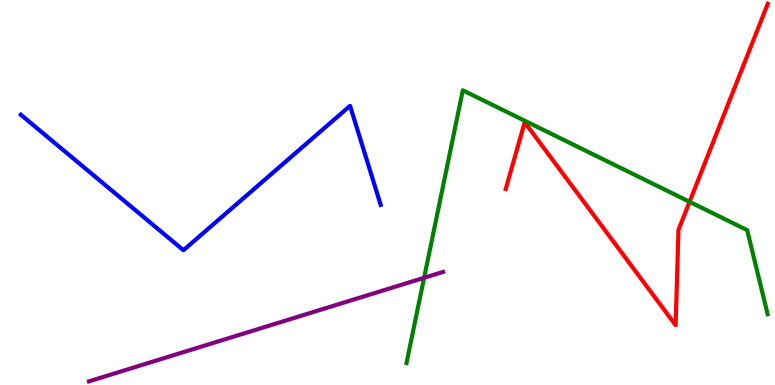[{'lines': ['blue', 'red'], 'intersections': []}, {'lines': ['green', 'red'], 'intersections': [{'x': 8.9, 'y': 4.76}]}, {'lines': ['purple', 'red'], 'intersections': []}, {'lines': ['blue', 'green'], 'intersections': []}, {'lines': ['blue', 'purple'], 'intersections': []}, {'lines': ['green', 'purple'], 'intersections': [{'x': 5.47, 'y': 2.78}]}]